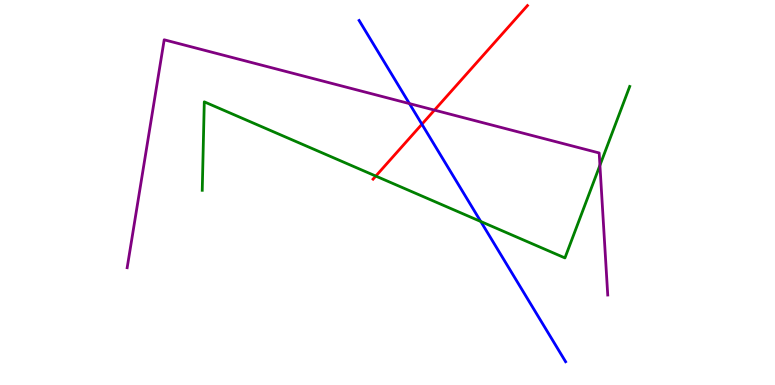[{'lines': ['blue', 'red'], 'intersections': [{'x': 5.44, 'y': 6.77}]}, {'lines': ['green', 'red'], 'intersections': [{'x': 4.85, 'y': 5.43}]}, {'lines': ['purple', 'red'], 'intersections': [{'x': 5.61, 'y': 7.14}]}, {'lines': ['blue', 'green'], 'intersections': [{'x': 6.2, 'y': 4.25}]}, {'lines': ['blue', 'purple'], 'intersections': [{'x': 5.28, 'y': 7.31}]}, {'lines': ['green', 'purple'], 'intersections': [{'x': 7.74, 'y': 5.71}]}]